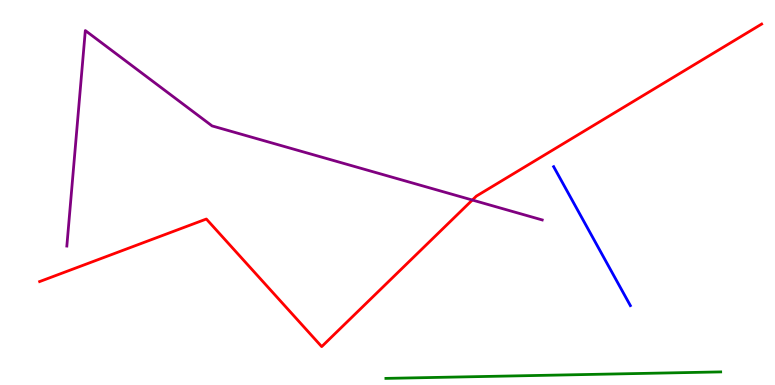[{'lines': ['blue', 'red'], 'intersections': []}, {'lines': ['green', 'red'], 'intersections': []}, {'lines': ['purple', 'red'], 'intersections': [{'x': 6.09, 'y': 4.8}]}, {'lines': ['blue', 'green'], 'intersections': []}, {'lines': ['blue', 'purple'], 'intersections': []}, {'lines': ['green', 'purple'], 'intersections': []}]